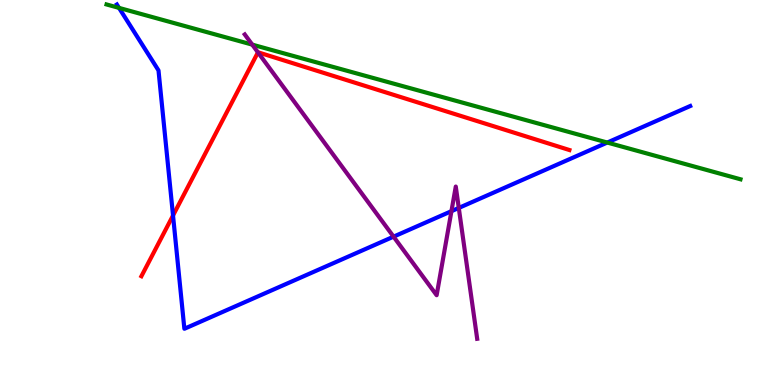[{'lines': ['blue', 'red'], 'intersections': [{'x': 2.23, 'y': 4.4}]}, {'lines': ['green', 'red'], 'intersections': []}, {'lines': ['purple', 'red'], 'intersections': [{'x': 3.33, 'y': 8.64}]}, {'lines': ['blue', 'green'], 'intersections': [{'x': 1.54, 'y': 9.8}, {'x': 7.84, 'y': 6.3}]}, {'lines': ['blue', 'purple'], 'intersections': [{'x': 5.08, 'y': 3.85}, {'x': 5.83, 'y': 4.52}, {'x': 5.92, 'y': 4.6}]}, {'lines': ['green', 'purple'], 'intersections': [{'x': 3.25, 'y': 8.84}]}]